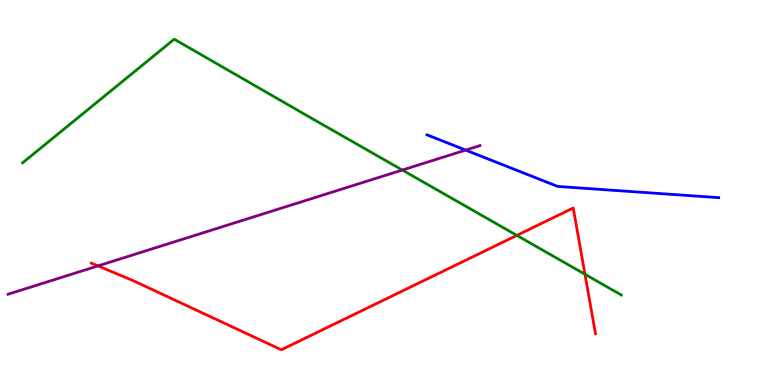[{'lines': ['blue', 'red'], 'intersections': []}, {'lines': ['green', 'red'], 'intersections': [{'x': 6.67, 'y': 3.89}, {'x': 7.55, 'y': 2.88}]}, {'lines': ['purple', 'red'], 'intersections': [{'x': 1.26, 'y': 3.09}]}, {'lines': ['blue', 'green'], 'intersections': []}, {'lines': ['blue', 'purple'], 'intersections': [{'x': 6.01, 'y': 6.1}]}, {'lines': ['green', 'purple'], 'intersections': [{'x': 5.19, 'y': 5.58}]}]